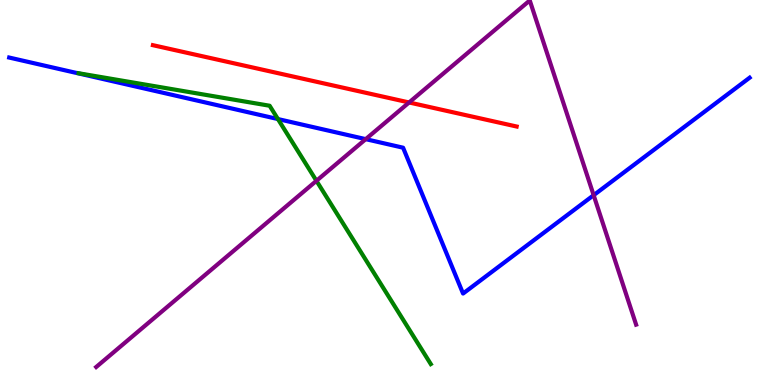[{'lines': ['blue', 'red'], 'intersections': []}, {'lines': ['green', 'red'], 'intersections': []}, {'lines': ['purple', 'red'], 'intersections': [{'x': 5.28, 'y': 7.34}]}, {'lines': ['blue', 'green'], 'intersections': [{'x': 3.59, 'y': 6.91}]}, {'lines': ['blue', 'purple'], 'intersections': [{'x': 4.72, 'y': 6.39}, {'x': 7.66, 'y': 4.93}]}, {'lines': ['green', 'purple'], 'intersections': [{'x': 4.08, 'y': 5.3}]}]